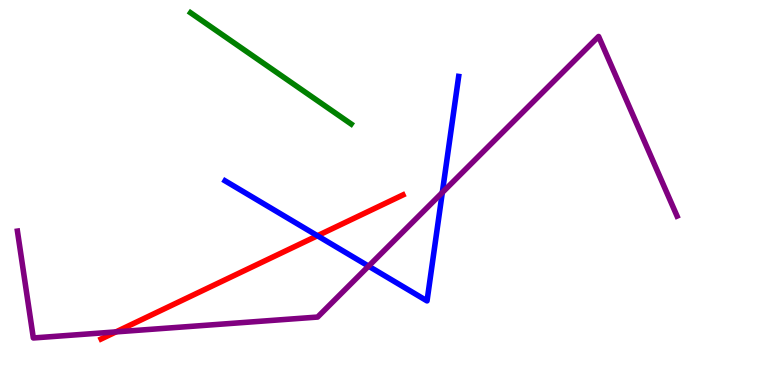[{'lines': ['blue', 'red'], 'intersections': [{'x': 4.1, 'y': 3.88}]}, {'lines': ['green', 'red'], 'intersections': []}, {'lines': ['purple', 'red'], 'intersections': [{'x': 1.5, 'y': 1.38}]}, {'lines': ['blue', 'green'], 'intersections': []}, {'lines': ['blue', 'purple'], 'intersections': [{'x': 4.76, 'y': 3.09}, {'x': 5.71, 'y': 5.0}]}, {'lines': ['green', 'purple'], 'intersections': []}]